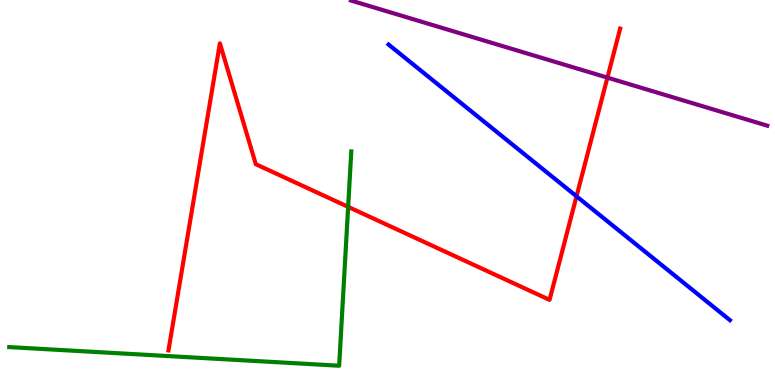[{'lines': ['blue', 'red'], 'intersections': [{'x': 7.44, 'y': 4.9}]}, {'lines': ['green', 'red'], 'intersections': [{'x': 4.49, 'y': 4.63}]}, {'lines': ['purple', 'red'], 'intersections': [{'x': 7.84, 'y': 7.98}]}, {'lines': ['blue', 'green'], 'intersections': []}, {'lines': ['blue', 'purple'], 'intersections': []}, {'lines': ['green', 'purple'], 'intersections': []}]